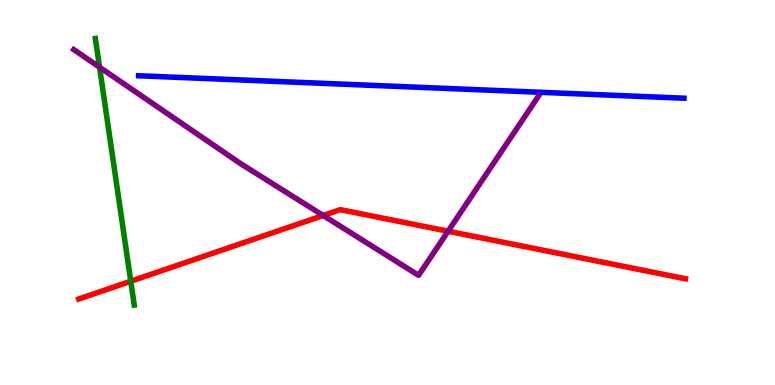[{'lines': ['blue', 'red'], 'intersections': []}, {'lines': ['green', 'red'], 'intersections': [{'x': 1.69, 'y': 2.7}]}, {'lines': ['purple', 'red'], 'intersections': [{'x': 4.17, 'y': 4.4}, {'x': 5.78, 'y': 3.99}]}, {'lines': ['blue', 'green'], 'intersections': []}, {'lines': ['blue', 'purple'], 'intersections': []}, {'lines': ['green', 'purple'], 'intersections': [{'x': 1.28, 'y': 8.25}]}]